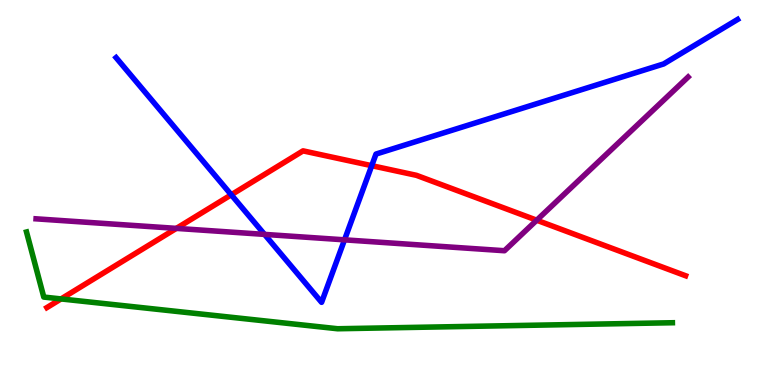[{'lines': ['blue', 'red'], 'intersections': [{'x': 2.98, 'y': 4.94}, {'x': 4.8, 'y': 5.7}]}, {'lines': ['green', 'red'], 'intersections': [{'x': 0.788, 'y': 2.24}]}, {'lines': ['purple', 'red'], 'intersections': [{'x': 2.28, 'y': 4.07}, {'x': 6.93, 'y': 4.28}]}, {'lines': ['blue', 'green'], 'intersections': []}, {'lines': ['blue', 'purple'], 'intersections': [{'x': 3.41, 'y': 3.91}, {'x': 4.45, 'y': 3.77}]}, {'lines': ['green', 'purple'], 'intersections': []}]